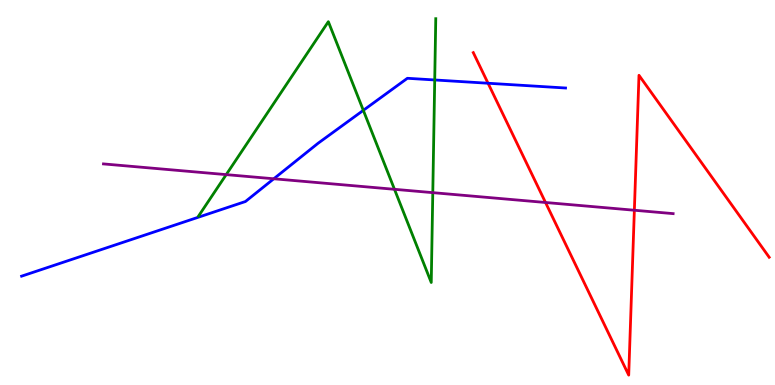[{'lines': ['blue', 'red'], 'intersections': [{'x': 6.3, 'y': 7.84}]}, {'lines': ['green', 'red'], 'intersections': []}, {'lines': ['purple', 'red'], 'intersections': [{'x': 7.04, 'y': 4.74}, {'x': 8.19, 'y': 4.54}]}, {'lines': ['blue', 'green'], 'intersections': [{'x': 4.69, 'y': 7.13}, {'x': 5.61, 'y': 7.92}]}, {'lines': ['blue', 'purple'], 'intersections': [{'x': 3.53, 'y': 5.36}]}, {'lines': ['green', 'purple'], 'intersections': [{'x': 2.92, 'y': 5.46}, {'x': 5.09, 'y': 5.08}, {'x': 5.58, 'y': 5.0}]}]